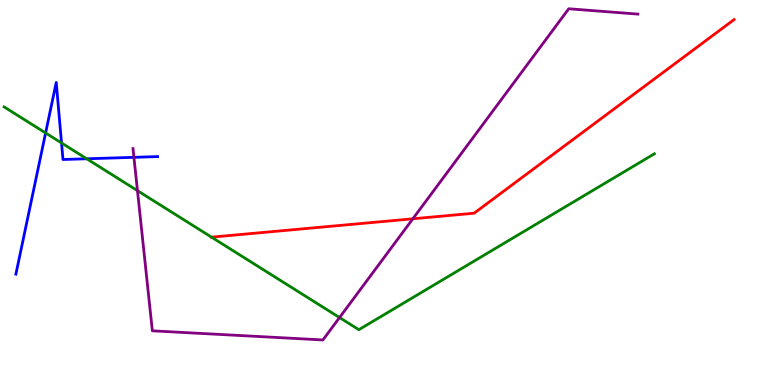[{'lines': ['blue', 'red'], 'intersections': []}, {'lines': ['green', 'red'], 'intersections': [{'x': 2.73, 'y': 3.84}]}, {'lines': ['purple', 'red'], 'intersections': [{'x': 5.33, 'y': 4.32}]}, {'lines': ['blue', 'green'], 'intersections': [{'x': 0.589, 'y': 6.55}, {'x': 0.794, 'y': 6.29}, {'x': 1.12, 'y': 5.88}]}, {'lines': ['blue', 'purple'], 'intersections': [{'x': 1.73, 'y': 5.91}]}, {'lines': ['green', 'purple'], 'intersections': [{'x': 1.77, 'y': 5.05}, {'x': 4.38, 'y': 1.75}]}]